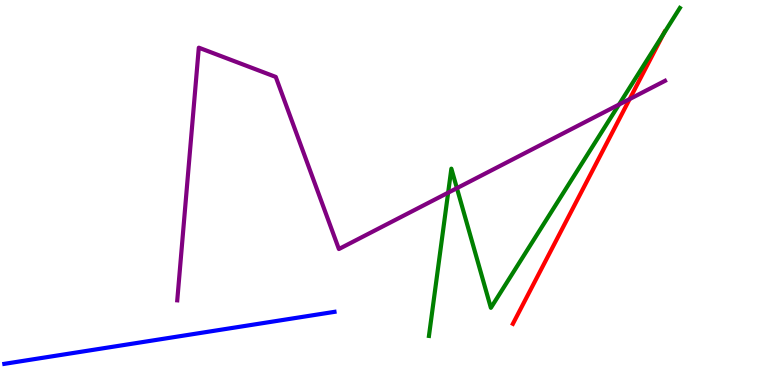[{'lines': ['blue', 'red'], 'intersections': []}, {'lines': ['green', 'red'], 'intersections': [{'x': 8.56, 'y': 9.11}]}, {'lines': ['purple', 'red'], 'intersections': [{'x': 8.12, 'y': 7.43}]}, {'lines': ['blue', 'green'], 'intersections': []}, {'lines': ['blue', 'purple'], 'intersections': []}, {'lines': ['green', 'purple'], 'intersections': [{'x': 5.78, 'y': 5.0}, {'x': 5.9, 'y': 5.11}, {'x': 7.99, 'y': 7.28}]}]